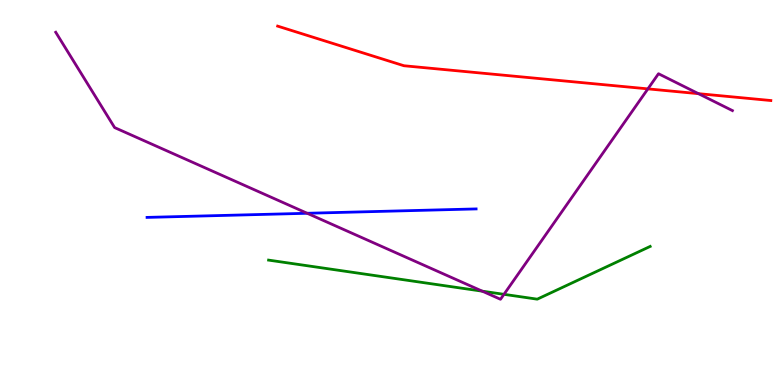[{'lines': ['blue', 'red'], 'intersections': []}, {'lines': ['green', 'red'], 'intersections': []}, {'lines': ['purple', 'red'], 'intersections': [{'x': 8.36, 'y': 7.69}, {'x': 9.01, 'y': 7.57}]}, {'lines': ['blue', 'green'], 'intersections': []}, {'lines': ['blue', 'purple'], 'intersections': [{'x': 3.96, 'y': 4.46}]}, {'lines': ['green', 'purple'], 'intersections': [{'x': 6.22, 'y': 2.44}, {'x': 6.5, 'y': 2.36}]}]